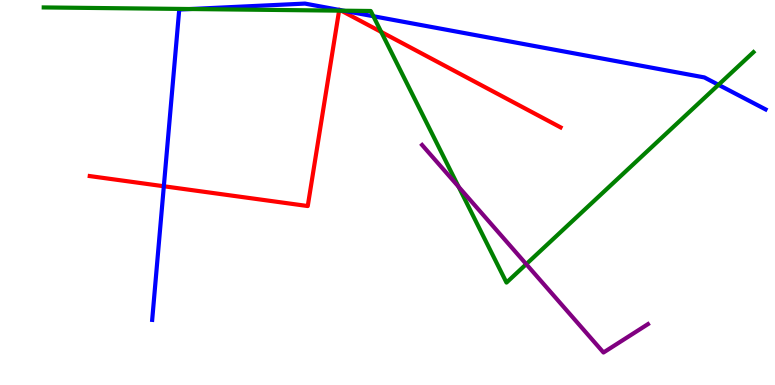[{'lines': ['blue', 'red'], 'intersections': [{'x': 2.11, 'y': 5.16}, {'x': 4.38, 'y': 9.74}, {'x': 4.39, 'y': 9.74}]}, {'lines': ['green', 'red'], 'intersections': [{'x': 4.38, 'y': 9.72}, {'x': 4.4, 'y': 9.72}, {'x': 4.92, 'y': 9.17}]}, {'lines': ['purple', 'red'], 'intersections': []}, {'lines': ['blue', 'green'], 'intersections': [{'x': 2.46, 'y': 9.77}, {'x': 4.43, 'y': 9.72}, {'x': 4.82, 'y': 9.58}, {'x': 9.27, 'y': 7.8}]}, {'lines': ['blue', 'purple'], 'intersections': []}, {'lines': ['green', 'purple'], 'intersections': [{'x': 5.92, 'y': 5.15}, {'x': 6.79, 'y': 3.14}]}]